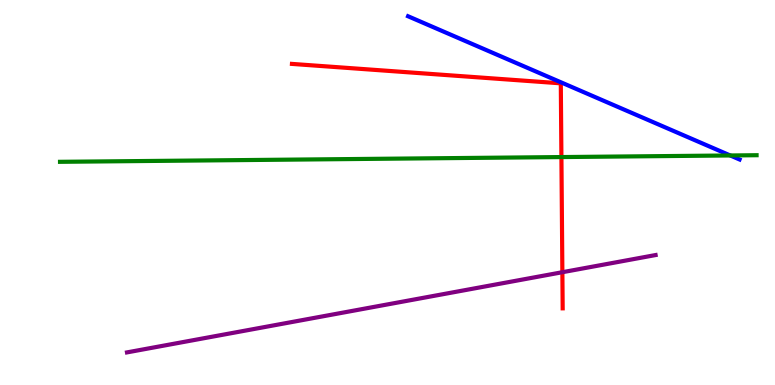[{'lines': ['blue', 'red'], 'intersections': []}, {'lines': ['green', 'red'], 'intersections': [{'x': 7.24, 'y': 5.92}]}, {'lines': ['purple', 'red'], 'intersections': [{'x': 7.26, 'y': 2.93}]}, {'lines': ['blue', 'green'], 'intersections': [{'x': 9.42, 'y': 5.96}]}, {'lines': ['blue', 'purple'], 'intersections': []}, {'lines': ['green', 'purple'], 'intersections': []}]